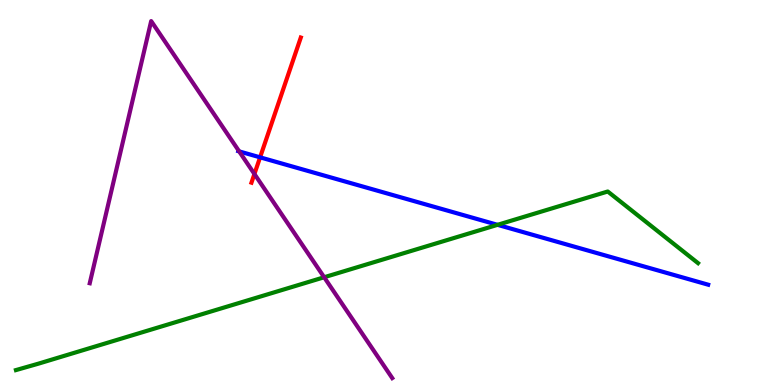[{'lines': ['blue', 'red'], 'intersections': [{'x': 3.36, 'y': 5.91}]}, {'lines': ['green', 'red'], 'intersections': []}, {'lines': ['purple', 'red'], 'intersections': [{'x': 3.28, 'y': 5.48}]}, {'lines': ['blue', 'green'], 'intersections': [{'x': 6.42, 'y': 4.16}]}, {'lines': ['blue', 'purple'], 'intersections': [{'x': 3.09, 'y': 6.07}]}, {'lines': ['green', 'purple'], 'intersections': [{'x': 4.18, 'y': 2.8}]}]